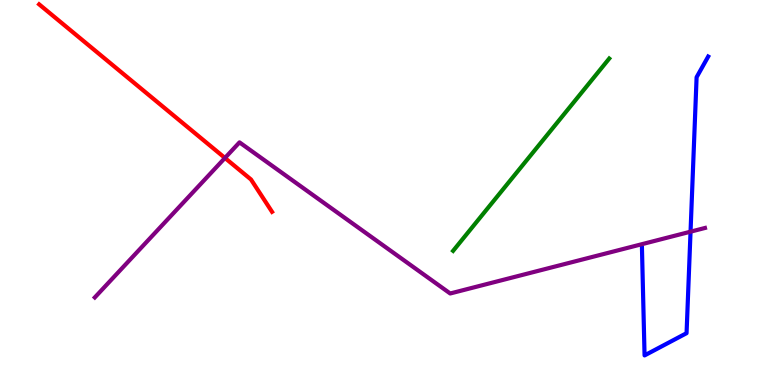[{'lines': ['blue', 'red'], 'intersections': []}, {'lines': ['green', 'red'], 'intersections': []}, {'lines': ['purple', 'red'], 'intersections': [{'x': 2.9, 'y': 5.9}]}, {'lines': ['blue', 'green'], 'intersections': []}, {'lines': ['blue', 'purple'], 'intersections': [{'x': 8.91, 'y': 3.98}]}, {'lines': ['green', 'purple'], 'intersections': []}]